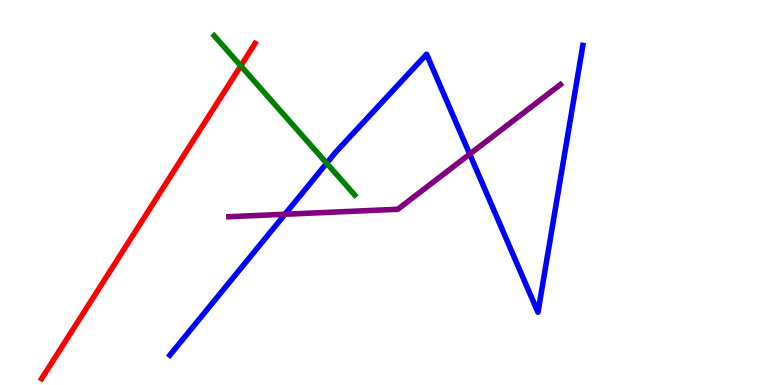[{'lines': ['blue', 'red'], 'intersections': []}, {'lines': ['green', 'red'], 'intersections': [{'x': 3.11, 'y': 8.29}]}, {'lines': ['purple', 'red'], 'intersections': []}, {'lines': ['blue', 'green'], 'intersections': [{'x': 4.22, 'y': 5.76}]}, {'lines': ['blue', 'purple'], 'intersections': [{'x': 3.68, 'y': 4.44}, {'x': 6.06, 'y': 6.0}]}, {'lines': ['green', 'purple'], 'intersections': []}]